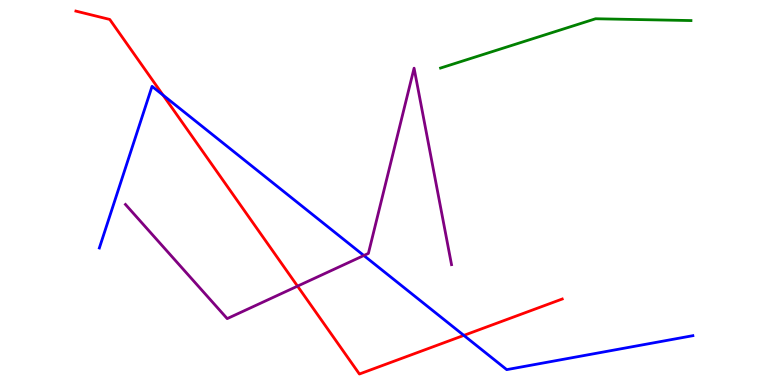[{'lines': ['blue', 'red'], 'intersections': [{'x': 2.1, 'y': 7.53}, {'x': 5.99, 'y': 1.29}]}, {'lines': ['green', 'red'], 'intersections': []}, {'lines': ['purple', 'red'], 'intersections': [{'x': 3.84, 'y': 2.57}]}, {'lines': ['blue', 'green'], 'intersections': []}, {'lines': ['blue', 'purple'], 'intersections': [{'x': 4.69, 'y': 3.36}]}, {'lines': ['green', 'purple'], 'intersections': []}]